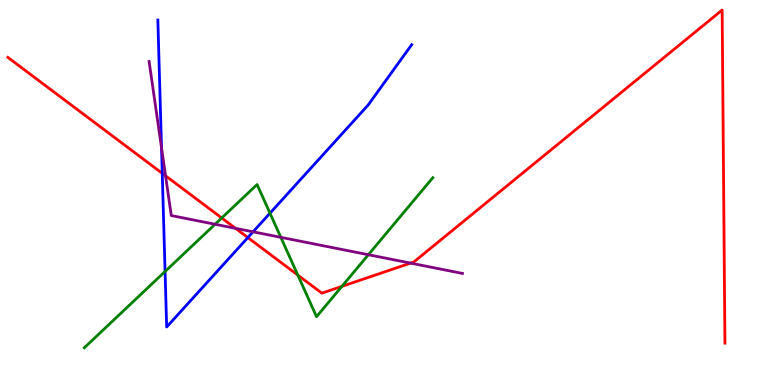[{'lines': ['blue', 'red'], 'intersections': [{'x': 2.09, 'y': 5.5}, {'x': 3.2, 'y': 3.83}]}, {'lines': ['green', 'red'], 'intersections': [{'x': 2.86, 'y': 4.34}, {'x': 3.84, 'y': 2.85}, {'x': 4.41, 'y': 2.56}]}, {'lines': ['purple', 'red'], 'intersections': [{'x': 2.14, 'y': 5.43}, {'x': 3.04, 'y': 4.07}, {'x': 5.3, 'y': 3.17}]}, {'lines': ['blue', 'green'], 'intersections': [{'x': 2.13, 'y': 2.95}, {'x': 3.48, 'y': 4.46}]}, {'lines': ['blue', 'purple'], 'intersections': [{'x': 2.08, 'y': 6.16}, {'x': 3.27, 'y': 3.98}]}, {'lines': ['green', 'purple'], 'intersections': [{'x': 2.77, 'y': 4.18}, {'x': 3.62, 'y': 3.84}, {'x': 4.75, 'y': 3.38}]}]